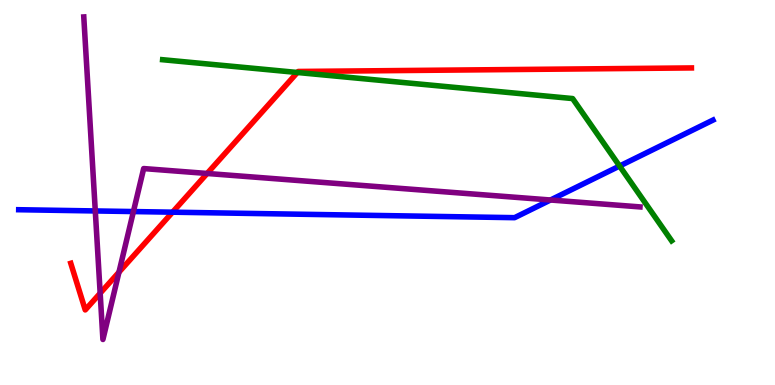[{'lines': ['blue', 'red'], 'intersections': [{'x': 2.23, 'y': 4.49}]}, {'lines': ['green', 'red'], 'intersections': [{'x': 3.84, 'y': 8.12}]}, {'lines': ['purple', 'red'], 'intersections': [{'x': 1.29, 'y': 2.38}, {'x': 1.54, 'y': 2.93}, {'x': 2.67, 'y': 5.49}]}, {'lines': ['blue', 'green'], 'intersections': [{'x': 7.99, 'y': 5.69}]}, {'lines': ['blue', 'purple'], 'intersections': [{'x': 1.23, 'y': 4.52}, {'x': 1.72, 'y': 4.5}, {'x': 7.1, 'y': 4.81}]}, {'lines': ['green', 'purple'], 'intersections': []}]